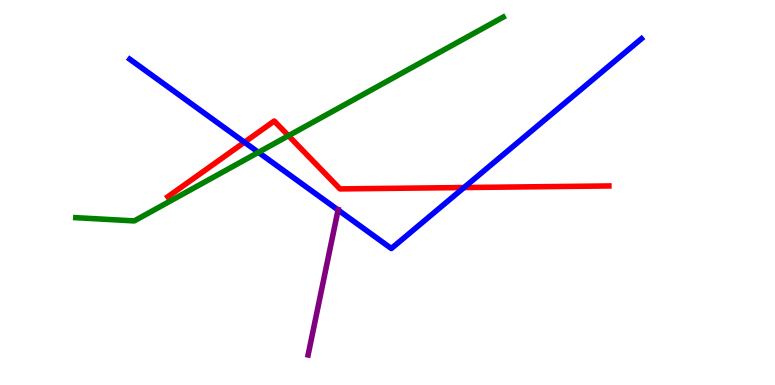[{'lines': ['blue', 'red'], 'intersections': [{'x': 3.15, 'y': 6.31}, {'x': 5.99, 'y': 5.13}]}, {'lines': ['green', 'red'], 'intersections': [{'x': 3.72, 'y': 6.47}]}, {'lines': ['purple', 'red'], 'intersections': []}, {'lines': ['blue', 'green'], 'intersections': [{'x': 3.33, 'y': 6.04}]}, {'lines': ['blue', 'purple'], 'intersections': [{'x': 4.36, 'y': 4.55}]}, {'lines': ['green', 'purple'], 'intersections': []}]